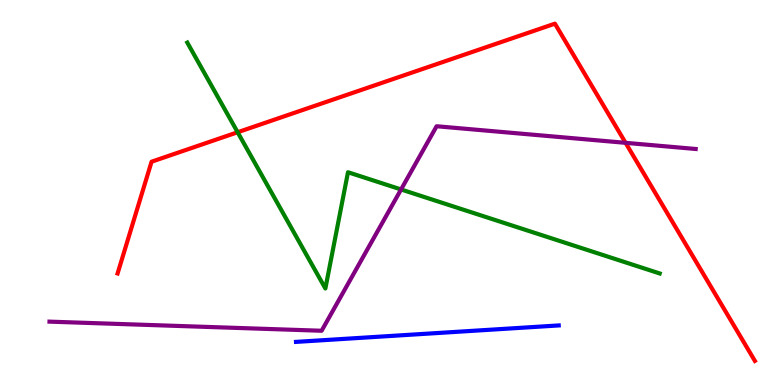[{'lines': ['blue', 'red'], 'intersections': []}, {'lines': ['green', 'red'], 'intersections': [{'x': 3.07, 'y': 6.56}]}, {'lines': ['purple', 'red'], 'intersections': [{'x': 8.07, 'y': 6.29}]}, {'lines': ['blue', 'green'], 'intersections': []}, {'lines': ['blue', 'purple'], 'intersections': []}, {'lines': ['green', 'purple'], 'intersections': [{'x': 5.18, 'y': 5.08}]}]